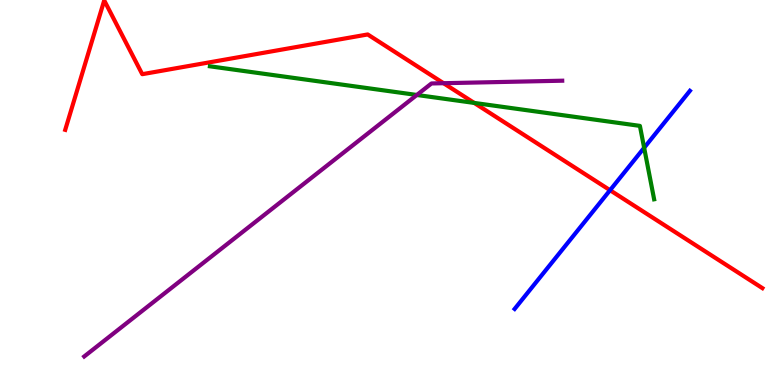[{'lines': ['blue', 'red'], 'intersections': [{'x': 7.87, 'y': 5.06}]}, {'lines': ['green', 'red'], 'intersections': [{'x': 6.12, 'y': 7.33}]}, {'lines': ['purple', 'red'], 'intersections': [{'x': 5.72, 'y': 7.84}]}, {'lines': ['blue', 'green'], 'intersections': [{'x': 8.31, 'y': 6.16}]}, {'lines': ['blue', 'purple'], 'intersections': []}, {'lines': ['green', 'purple'], 'intersections': [{'x': 5.38, 'y': 7.53}]}]